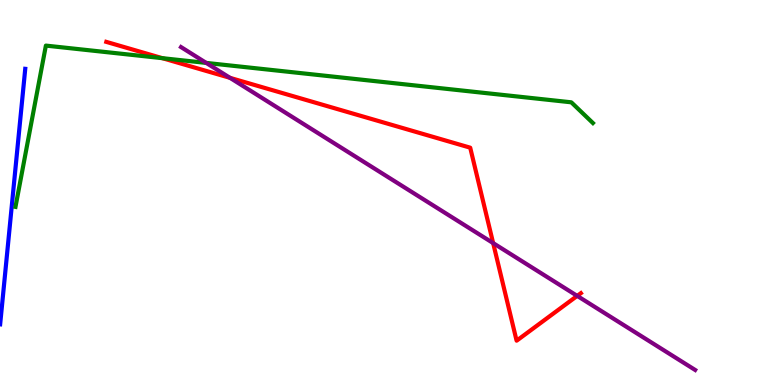[{'lines': ['blue', 'red'], 'intersections': []}, {'lines': ['green', 'red'], 'intersections': [{'x': 2.09, 'y': 8.49}]}, {'lines': ['purple', 'red'], 'intersections': [{'x': 2.97, 'y': 7.98}, {'x': 6.36, 'y': 3.69}, {'x': 7.45, 'y': 2.31}]}, {'lines': ['blue', 'green'], 'intersections': []}, {'lines': ['blue', 'purple'], 'intersections': []}, {'lines': ['green', 'purple'], 'intersections': [{'x': 2.66, 'y': 8.37}]}]